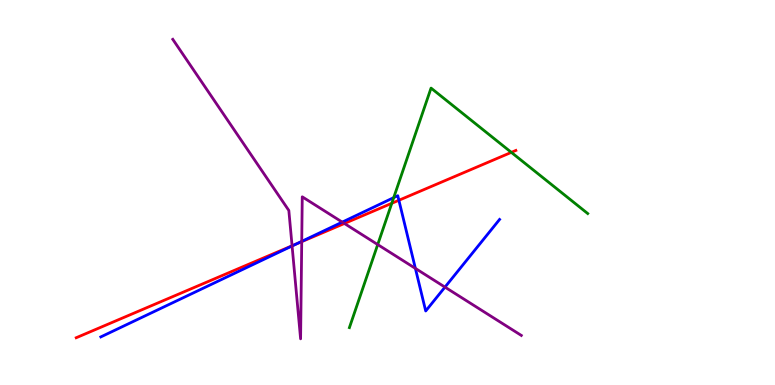[{'lines': ['blue', 'red'], 'intersections': [{'x': 3.82, 'y': 3.66}, {'x': 5.15, 'y': 4.8}]}, {'lines': ['green', 'red'], 'intersections': [{'x': 5.06, 'y': 4.72}, {'x': 6.6, 'y': 6.04}]}, {'lines': ['purple', 'red'], 'intersections': [{'x': 3.77, 'y': 3.62}, {'x': 3.89, 'y': 3.72}, {'x': 4.44, 'y': 4.2}]}, {'lines': ['blue', 'green'], 'intersections': [{'x': 5.08, 'y': 4.87}]}, {'lines': ['blue', 'purple'], 'intersections': [{'x': 3.77, 'y': 3.61}, {'x': 3.89, 'y': 3.73}, {'x': 4.42, 'y': 4.23}, {'x': 5.36, 'y': 3.03}, {'x': 5.74, 'y': 2.54}]}, {'lines': ['green', 'purple'], 'intersections': [{'x': 4.87, 'y': 3.65}]}]